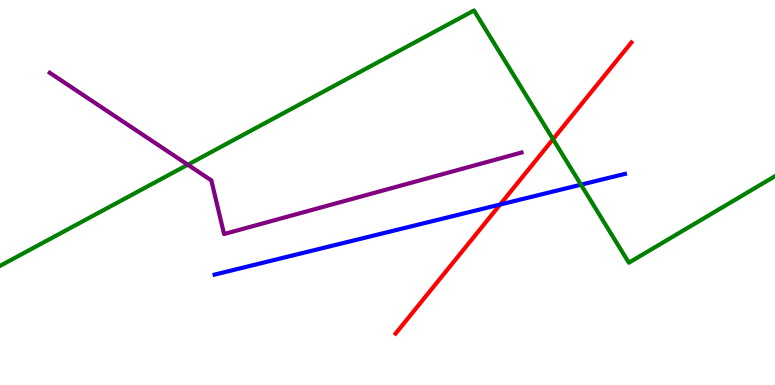[{'lines': ['blue', 'red'], 'intersections': [{'x': 6.45, 'y': 4.69}]}, {'lines': ['green', 'red'], 'intersections': [{'x': 7.14, 'y': 6.38}]}, {'lines': ['purple', 'red'], 'intersections': []}, {'lines': ['blue', 'green'], 'intersections': [{'x': 7.5, 'y': 5.2}]}, {'lines': ['blue', 'purple'], 'intersections': []}, {'lines': ['green', 'purple'], 'intersections': [{'x': 2.42, 'y': 5.72}]}]